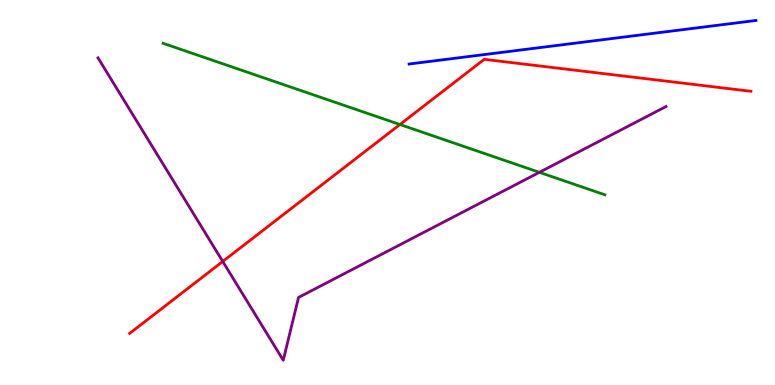[{'lines': ['blue', 'red'], 'intersections': []}, {'lines': ['green', 'red'], 'intersections': [{'x': 5.16, 'y': 6.77}]}, {'lines': ['purple', 'red'], 'intersections': [{'x': 2.87, 'y': 3.21}]}, {'lines': ['blue', 'green'], 'intersections': []}, {'lines': ['blue', 'purple'], 'intersections': []}, {'lines': ['green', 'purple'], 'intersections': [{'x': 6.96, 'y': 5.52}]}]